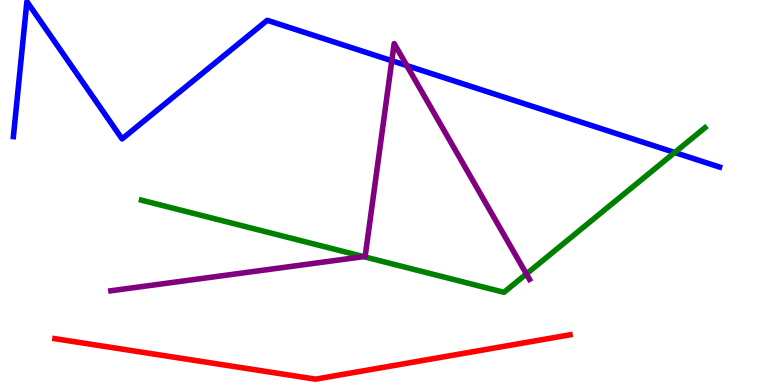[{'lines': ['blue', 'red'], 'intersections': []}, {'lines': ['green', 'red'], 'intersections': []}, {'lines': ['purple', 'red'], 'intersections': []}, {'lines': ['blue', 'green'], 'intersections': [{'x': 8.71, 'y': 6.04}]}, {'lines': ['blue', 'purple'], 'intersections': [{'x': 5.06, 'y': 8.42}, {'x': 5.25, 'y': 8.3}]}, {'lines': ['green', 'purple'], 'intersections': [{'x': 4.69, 'y': 3.33}, {'x': 6.79, 'y': 2.88}]}]